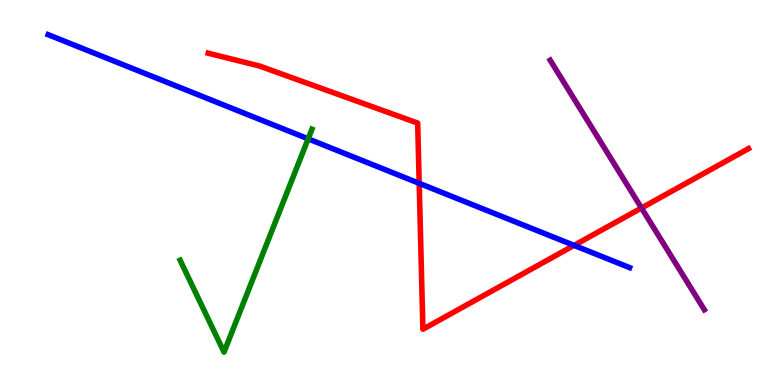[{'lines': ['blue', 'red'], 'intersections': [{'x': 5.41, 'y': 5.24}, {'x': 7.41, 'y': 3.63}]}, {'lines': ['green', 'red'], 'intersections': []}, {'lines': ['purple', 'red'], 'intersections': [{'x': 8.28, 'y': 4.6}]}, {'lines': ['blue', 'green'], 'intersections': [{'x': 3.98, 'y': 6.39}]}, {'lines': ['blue', 'purple'], 'intersections': []}, {'lines': ['green', 'purple'], 'intersections': []}]